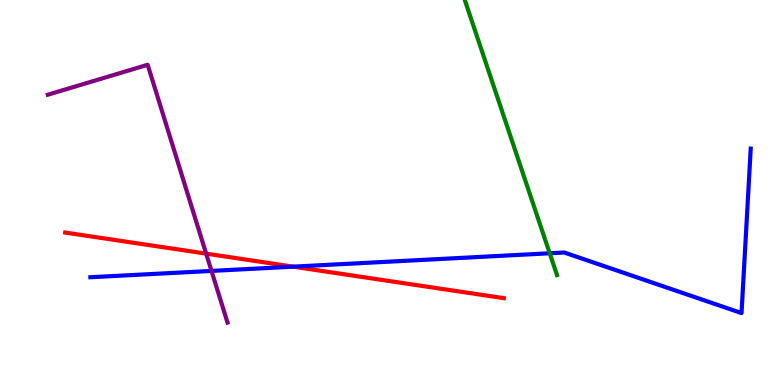[{'lines': ['blue', 'red'], 'intersections': [{'x': 3.78, 'y': 3.07}]}, {'lines': ['green', 'red'], 'intersections': []}, {'lines': ['purple', 'red'], 'intersections': [{'x': 2.66, 'y': 3.41}]}, {'lines': ['blue', 'green'], 'intersections': [{'x': 7.09, 'y': 3.42}]}, {'lines': ['blue', 'purple'], 'intersections': [{'x': 2.73, 'y': 2.96}]}, {'lines': ['green', 'purple'], 'intersections': []}]